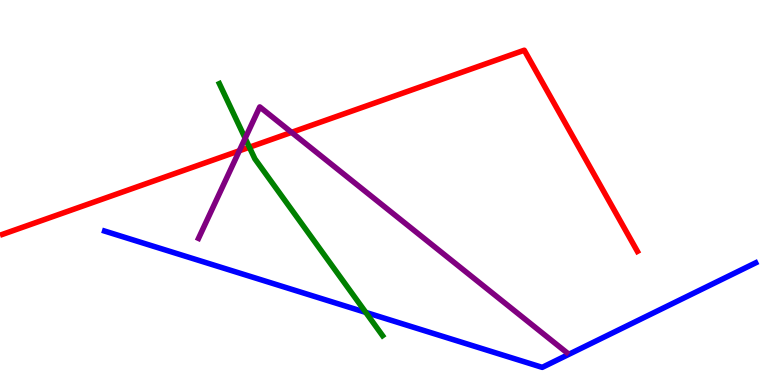[{'lines': ['blue', 'red'], 'intersections': []}, {'lines': ['green', 'red'], 'intersections': [{'x': 3.22, 'y': 6.18}]}, {'lines': ['purple', 'red'], 'intersections': [{'x': 3.09, 'y': 6.08}, {'x': 3.76, 'y': 6.56}]}, {'lines': ['blue', 'green'], 'intersections': [{'x': 4.72, 'y': 1.89}]}, {'lines': ['blue', 'purple'], 'intersections': []}, {'lines': ['green', 'purple'], 'intersections': [{'x': 3.16, 'y': 6.41}]}]